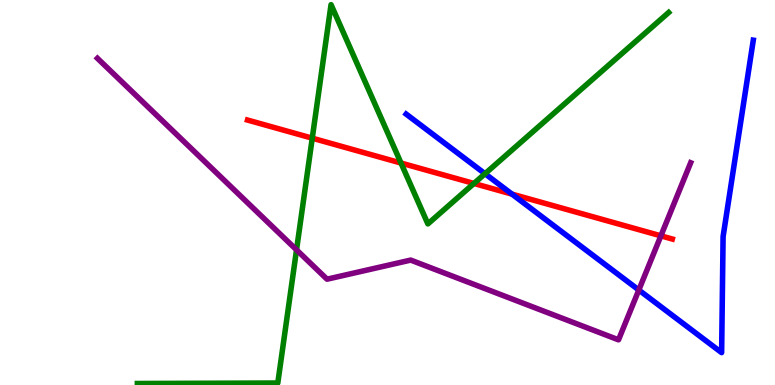[{'lines': ['blue', 'red'], 'intersections': [{'x': 6.61, 'y': 4.96}]}, {'lines': ['green', 'red'], 'intersections': [{'x': 4.03, 'y': 6.41}, {'x': 5.17, 'y': 5.77}, {'x': 6.12, 'y': 5.23}]}, {'lines': ['purple', 'red'], 'intersections': [{'x': 8.53, 'y': 3.87}]}, {'lines': ['blue', 'green'], 'intersections': [{'x': 6.26, 'y': 5.49}]}, {'lines': ['blue', 'purple'], 'intersections': [{'x': 8.24, 'y': 2.47}]}, {'lines': ['green', 'purple'], 'intersections': [{'x': 3.83, 'y': 3.51}]}]